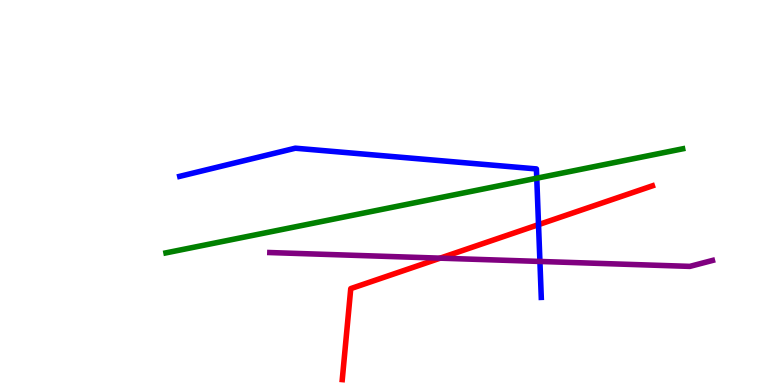[{'lines': ['blue', 'red'], 'intersections': [{'x': 6.95, 'y': 4.17}]}, {'lines': ['green', 'red'], 'intersections': []}, {'lines': ['purple', 'red'], 'intersections': [{'x': 5.68, 'y': 3.29}]}, {'lines': ['blue', 'green'], 'intersections': [{'x': 6.93, 'y': 5.37}]}, {'lines': ['blue', 'purple'], 'intersections': [{'x': 6.97, 'y': 3.21}]}, {'lines': ['green', 'purple'], 'intersections': []}]